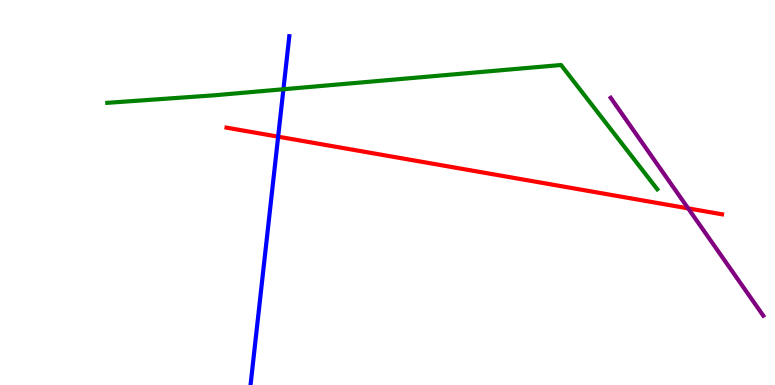[{'lines': ['blue', 'red'], 'intersections': [{'x': 3.59, 'y': 6.45}]}, {'lines': ['green', 'red'], 'intersections': []}, {'lines': ['purple', 'red'], 'intersections': [{'x': 8.88, 'y': 4.59}]}, {'lines': ['blue', 'green'], 'intersections': [{'x': 3.66, 'y': 7.68}]}, {'lines': ['blue', 'purple'], 'intersections': []}, {'lines': ['green', 'purple'], 'intersections': []}]